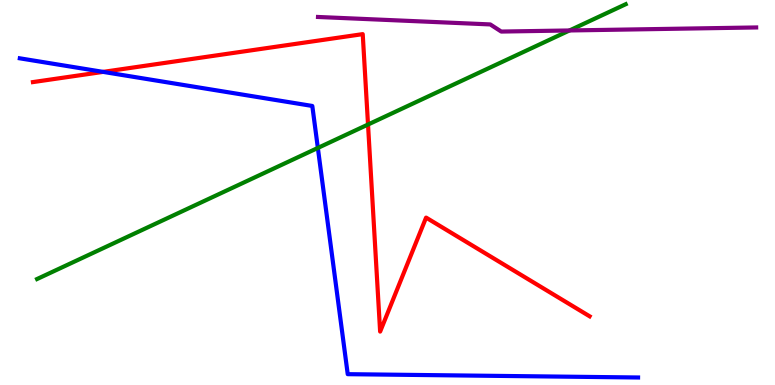[{'lines': ['blue', 'red'], 'intersections': [{'x': 1.33, 'y': 8.13}]}, {'lines': ['green', 'red'], 'intersections': [{'x': 4.75, 'y': 6.77}]}, {'lines': ['purple', 'red'], 'intersections': []}, {'lines': ['blue', 'green'], 'intersections': [{'x': 4.1, 'y': 6.16}]}, {'lines': ['blue', 'purple'], 'intersections': []}, {'lines': ['green', 'purple'], 'intersections': [{'x': 7.35, 'y': 9.21}]}]